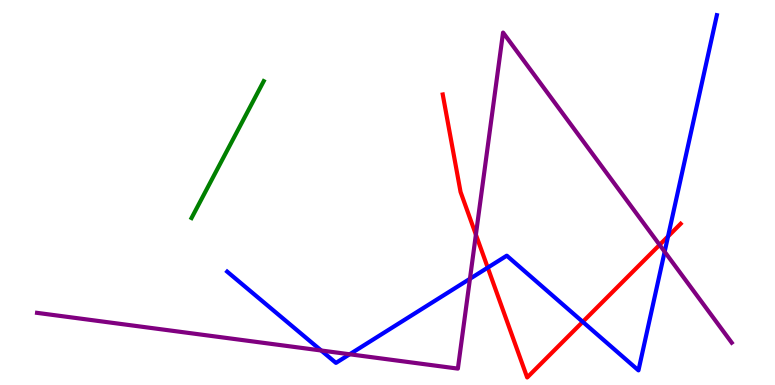[{'lines': ['blue', 'red'], 'intersections': [{'x': 6.29, 'y': 3.05}, {'x': 7.52, 'y': 1.64}, {'x': 8.62, 'y': 3.86}]}, {'lines': ['green', 'red'], 'intersections': []}, {'lines': ['purple', 'red'], 'intersections': [{'x': 6.14, 'y': 3.91}, {'x': 8.51, 'y': 3.64}]}, {'lines': ['blue', 'green'], 'intersections': []}, {'lines': ['blue', 'purple'], 'intersections': [{'x': 4.14, 'y': 0.896}, {'x': 4.51, 'y': 0.798}, {'x': 6.06, 'y': 2.76}, {'x': 8.58, 'y': 3.46}]}, {'lines': ['green', 'purple'], 'intersections': []}]